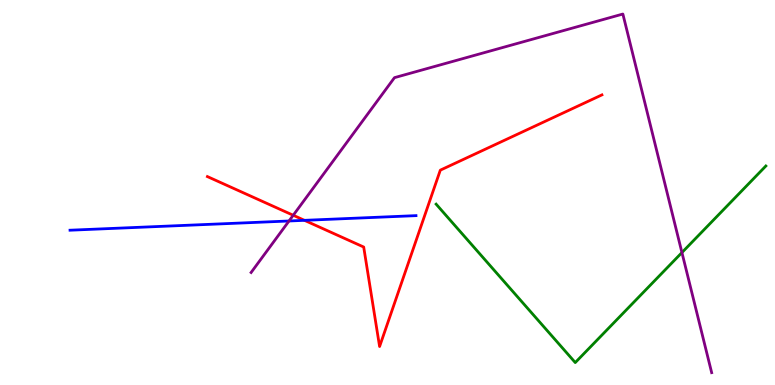[{'lines': ['blue', 'red'], 'intersections': [{'x': 3.93, 'y': 4.28}]}, {'lines': ['green', 'red'], 'intersections': []}, {'lines': ['purple', 'red'], 'intersections': [{'x': 3.78, 'y': 4.41}]}, {'lines': ['blue', 'green'], 'intersections': []}, {'lines': ['blue', 'purple'], 'intersections': [{'x': 3.73, 'y': 4.26}]}, {'lines': ['green', 'purple'], 'intersections': [{'x': 8.8, 'y': 3.44}]}]